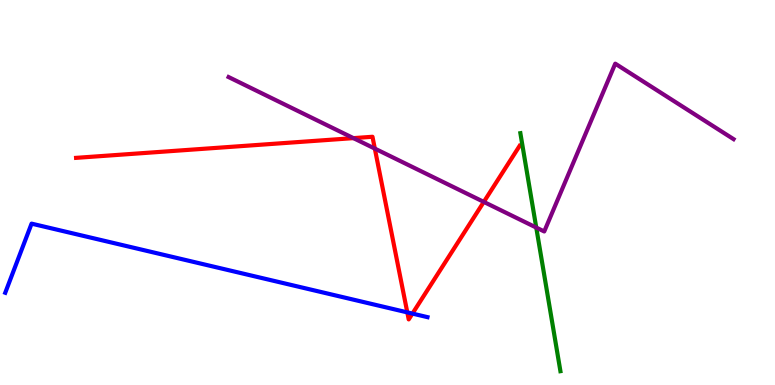[{'lines': ['blue', 'red'], 'intersections': [{'x': 5.26, 'y': 1.89}, {'x': 5.32, 'y': 1.85}]}, {'lines': ['green', 'red'], 'intersections': []}, {'lines': ['purple', 'red'], 'intersections': [{'x': 4.56, 'y': 6.41}, {'x': 4.84, 'y': 6.14}, {'x': 6.24, 'y': 4.76}]}, {'lines': ['blue', 'green'], 'intersections': []}, {'lines': ['blue', 'purple'], 'intersections': []}, {'lines': ['green', 'purple'], 'intersections': [{'x': 6.92, 'y': 4.09}]}]